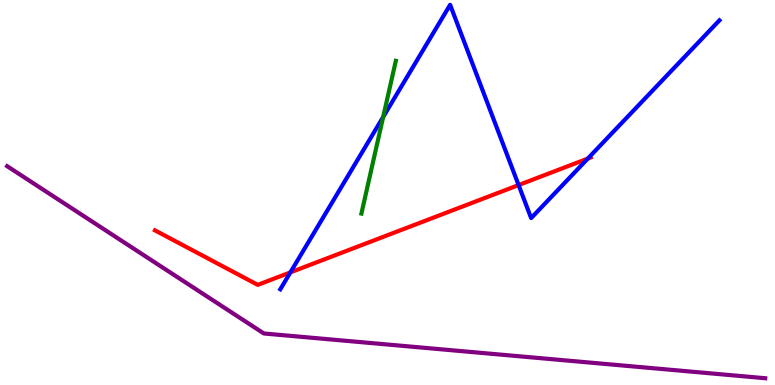[{'lines': ['blue', 'red'], 'intersections': [{'x': 3.75, 'y': 2.93}, {'x': 6.69, 'y': 5.19}, {'x': 7.58, 'y': 5.88}]}, {'lines': ['green', 'red'], 'intersections': []}, {'lines': ['purple', 'red'], 'intersections': []}, {'lines': ['blue', 'green'], 'intersections': [{'x': 4.94, 'y': 6.96}]}, {'lines': ['blue', 'purple'], 'intersections': []}, {'lines': ['green', 'purple'], 'intersections': []}]